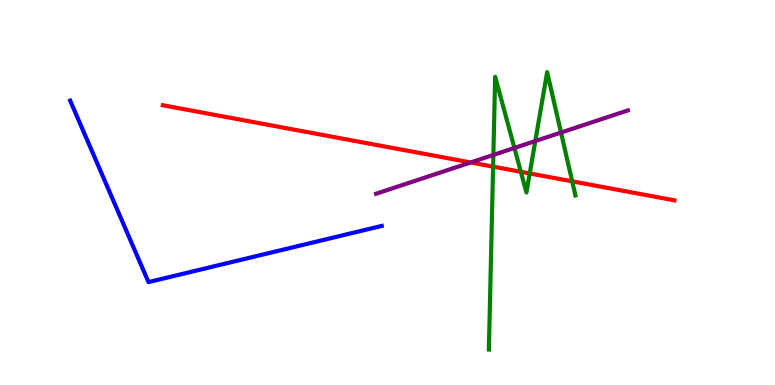[{'lines': ['blue', 'red'], 'intersections': []}, {'lines': ['green', 'red'], 'intersections': [{'x': 6.36, 'y': 5.67}, {'x': 6.72, 'y': 5.54}, {'x': 6.84, 'y': 5.5}, {'x': 7.38, 'y': 5.29}]}, {'lines': ['purple', 'red'], 'intersections': [{'x': 6.07, 'y': 5.78}]}, {'lines': ['blue', 'green'], 'intersections': []}, {'lines': ['blue', 'purple'], 'intersections': []}, {'lines': ['green', 'purple'], 'intersections': [{'x': 6.37, 'y': 5.98}, {'x': 6.64, 'y': 6.16}, {'x': 6.91, 'y': 6.34}, {'x': 7.24, 'y': 6.56}]}]